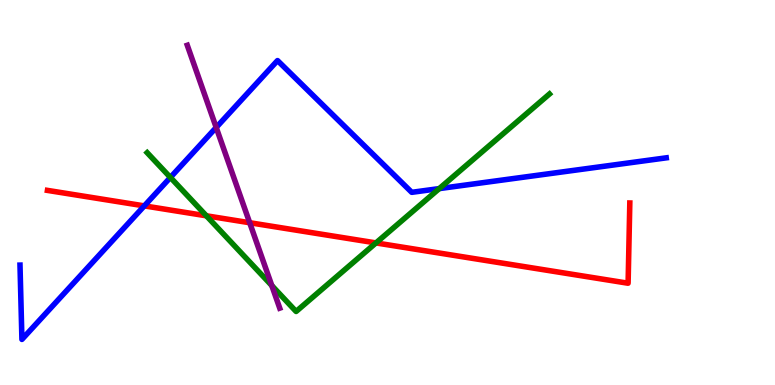[{'lines': ['blue', 'red'], 'intersections': [{'x': 1.86, 'y': 4.65}]}, {'lines': ['green', 'red'], 'intersections': [{'x': 2.66, 'y': 4.39}, {'x': 4.85, 'y': 3.69}]}, {'lines': ['purple', 'red'], 'intersections': [{'x': 3.22, 'y': 4.21}]}, {'lines': ['blue', 'green'], 'intersections': [{'x': 2.2, 'y': 5.39}, {'x': 5.67, 'y': 5.1}]}, {'lines': ['blue', 'purple'], 'intersections': [{'x': 2.79, 'y': 6.69}]}, {'lines': ['green', 'purple'], 'intersections': [{'x': 3.51, 'y': 2.58}]}]